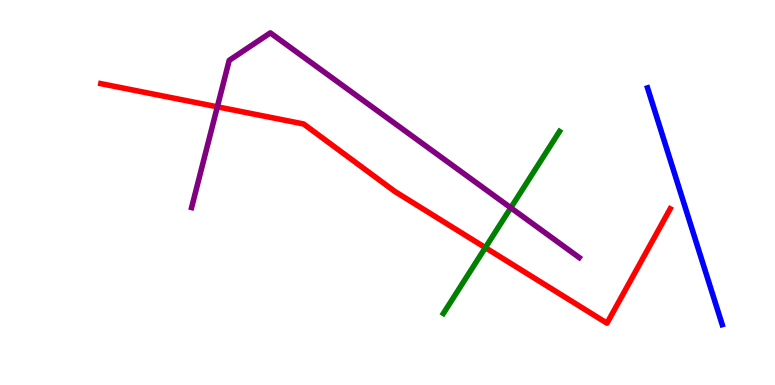[{'lines': ['blue', 'red'], 'intersections': []}, {'lines': ['green', 'red'], 'intersections': [{'x': 6.26, 'y': 3.57}]}, {'lines': ['purple', 'red'], 'intersections': [{'x': 2.8, 'y': 7.23}]}, {'lines': ['blue', 'green'], 'intersections': []}, {'lines': ['blue', 'purple'], 'intersections': []}, {'lines': ['green', 'purple'], 'intersections': [{'x': 6.59, 'y': 4.6}]}]